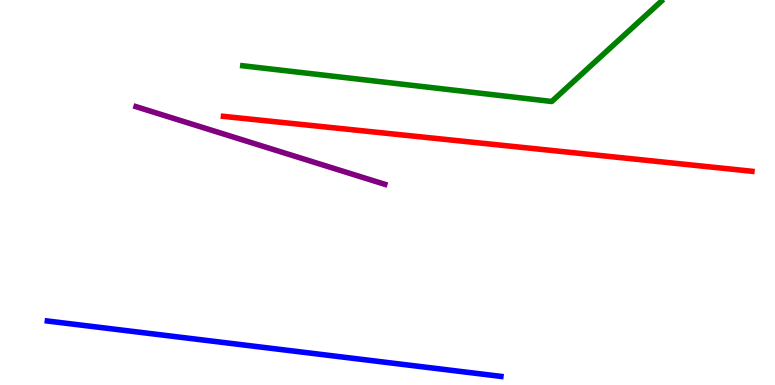[{'lines': ['blue', 'red'], 'intersections': []}, {'lines': ['green', 'red'], 'intersections': []}, {'lines': ['purple', 'red'], 'intersections': []}, {'lines': ['blue', 'green'], 'intersections': []}, {'lines': ['blue', 'purple'], 'intersections': []}, {'lines': ['green', 'purple'], 'intersections': []}]